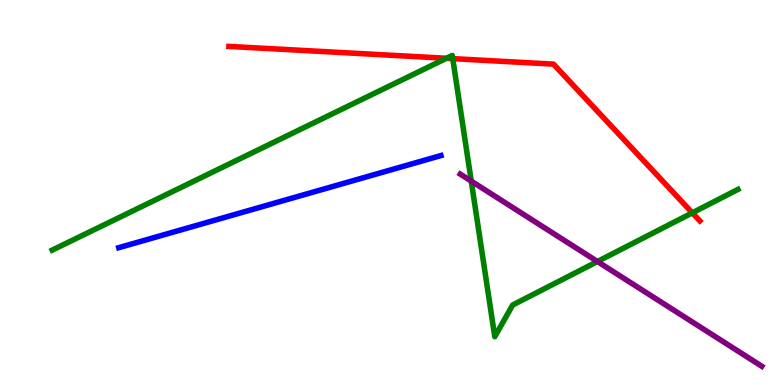[{'lines': ['blue', 'red'], 'intersections': []}, {'lines': ['green', 'red'], 'intersections': [{'x': 5.76, 'y': 8.49}, {'x': 5.84, 'y': 8.48}, {'x': 8.93, 'y': 4.47}]}, {'lines': ['purple', 'red'], 'intersections': []}, {'lines': ['blue', 'green'], 'intersections': []}, {'lines': ['blue', 'purple'], 'intersections': []}, {'lines': ['green', 'purple'], 'intersections': [{'x': 6.08, 'y': 5.3}, {'x': 7.71, 'y': 3.21}]}]